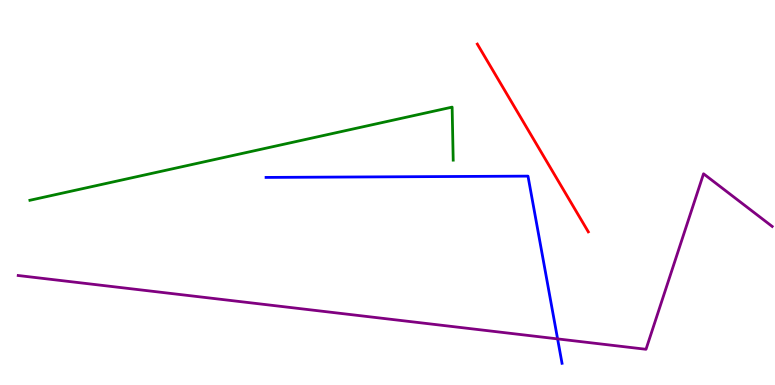[{'lines': ['blue', 'red'], 'intersections': []}, {'lines': ['green', 'red'], 'intersections': []}, {'lines': ['purple', 'red'], 'intersections': []}, {'lines': ['blue', 'green'], 'intersections': []}, {'lines': ['blue', 'purple'], 'intersections': [{'x': 7.19, 'y': 1.2}]}, {'lines': ['green', 'purple'], 'intersections': []}]